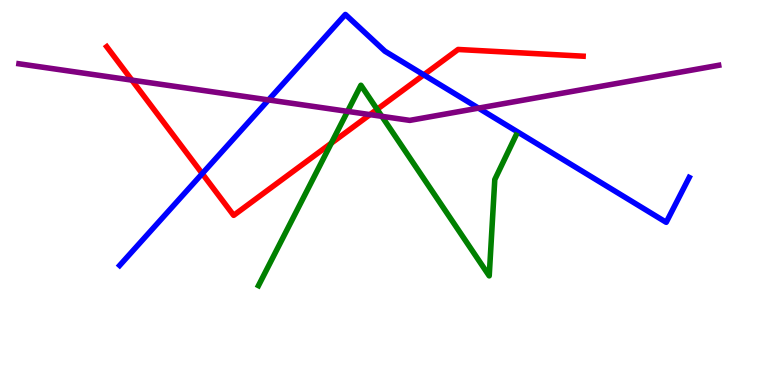[{'lines': ['blue', 'red'], 'intersections': [{'x': 2.61, 'y': 5.49}, {'x': 5.47, 'y': 8.06}]}, {'lines': ['green', 'red'], 'intersections': [{'x': 4.27, 'y': 6.28}, {'x': 4.87, 'y': 7.16}]}, {'lines': ['purple', 'red'], 'intersections': [{'x': 1.7, 'y': 7.92}, {'x': 4.77, 'y': 7.02}]}, {'lines': ['blue', 'green'], 'intersections': []}, {'lines': ['blue', 'purple'], 'intersections': [{'x': 3.46, 'y': 7.4}, {'x': 6.17, 'y': 7.19}]}, {'lines': ['green', 'purple'], 'intersections': [{'x': 4.48, 'y': 7.11}, {'x': 4.93, 'y': 6.98}]}]